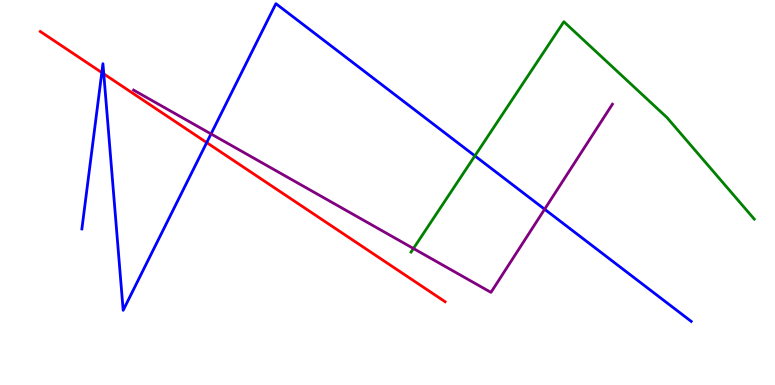[{'lines': ['blue', 'red'], 'intersections': [{'x': 1.31, 'y': 8.12}, {'x': 1.34, 'y': 8.08}, {'x': 2.67, 'y': 6.3}]}, {'lines': ['green', 'red'], 'intersections': []}, {'lines': ['purple', 'red'], 'intersections': []}, {'lines': ['blue', 'green'], 'intersections': [{'x': 6.13, 'y': 5.95}]}, {'lines': ['blue', 'purple'], 'intersections': [{'x': 2.72, 'y': 6.52}, {'x': 7.03, 'y': 4.57}]}, {'lines': ['green', 'purple'], 'intersections': [{'x': 5.33, 'y': 3.55}]}]